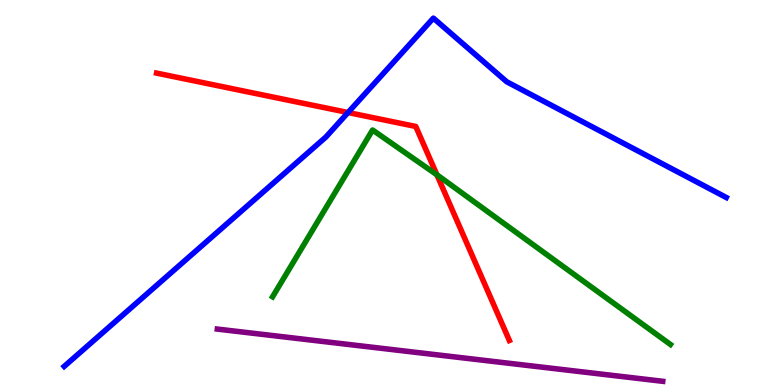[{'lines': ['blue', 'red'], 'intersections': [{'x': 4.49, 'y': 7.08}]}, {'lines': ['green', 'red'], 'intersections': [{'x': 5.64, 'y': 5.46}]}, {'lines': ['purple', 'red'], 'intersections': []}, {'lines': ['blue', 'green'], 'intersections': []}, {'lines': ['blue', 'purple'], 'intersections': []}, {'lines': ['green', 'purple'], 'intersections': []}]